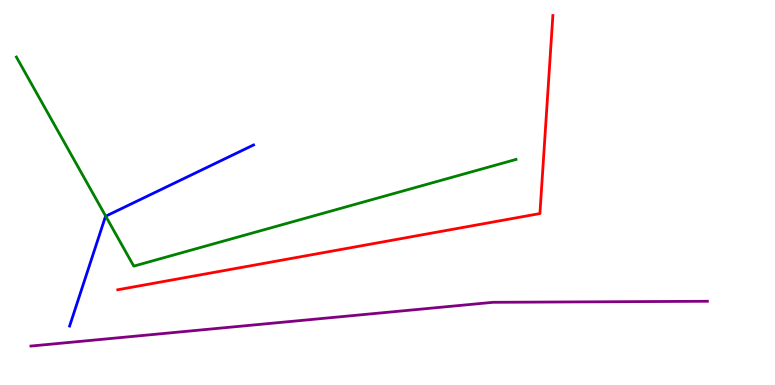[{'lines': ['blue', 'red'], 'intersections': []}, {'lines': ['green', 'red'], 'intersections': []}, {'lines': ['purple', 'red'], 'intersections': []}, {'lines': ['blue', 'green'], 'intersections': [{'x': 1.36, 'y': 4.38}]}, {'lines': ['blue', 'purple'], 'intersections': []}, {'lines': ['green', 'purple'], 'intersections': []}]